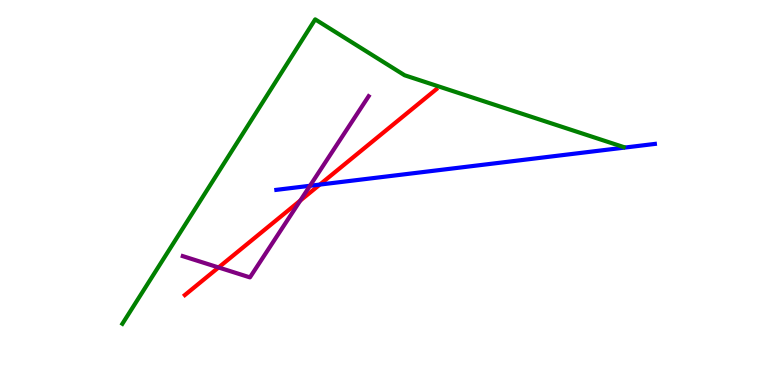[{'lines': ['blue', 'red'], 'intersections': [{'x': 4.13, 'y': 5.21}]}, {'lines': ['green', 'red'], 'intersections': []}, {'lines': ['purple', 'red'], 'intersections': [{'x': 2.82, 'y': 3.05}, {'x': 3.87, 'y': 4.79}]}, {'lines': ['blue', 'green'], 'intersections': []}, {'lines': ['blue', 'purple'], 'intersections': [{'x': 4.0, 'y': 5.17}]}, {'lines': ['green', 'purple'], 'intersections': []}]